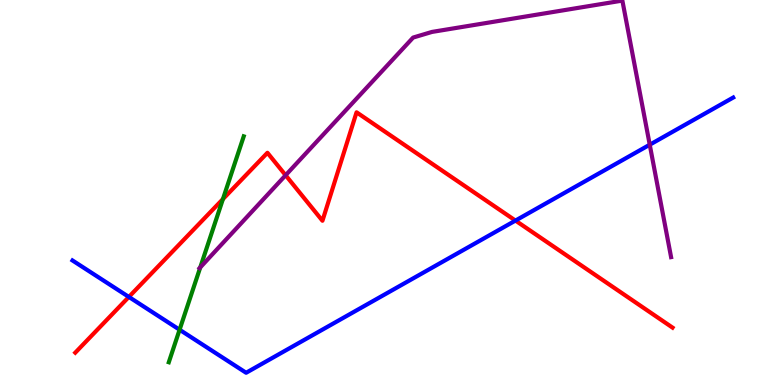[{'lines': ['blue', 'red'], 'intersections': [{'x': 1.66, 'y': 2.29}, {'x': 6.65, 'y': 4.27}]}, {'lines': ['green', 'red'], 'intersections': [{'x': 2.88, 'y': 4.83}]}, {'lines': ['purple', 'red'], 'intersections': [{'x': 3.69, 'y': 5.45}]}, {'lines': ['blue', 'green'], 'intersections': [{'x': 2.32, 'y': 1.44}]}, {'lines': ['blue', 'purple'], 'intersections': [{'x': 8.38, 'y': 6.24}]}, {'lines': ['green', 'purple'], 'intersections': [{'x': 2.58, 'y': 3.05}]}]